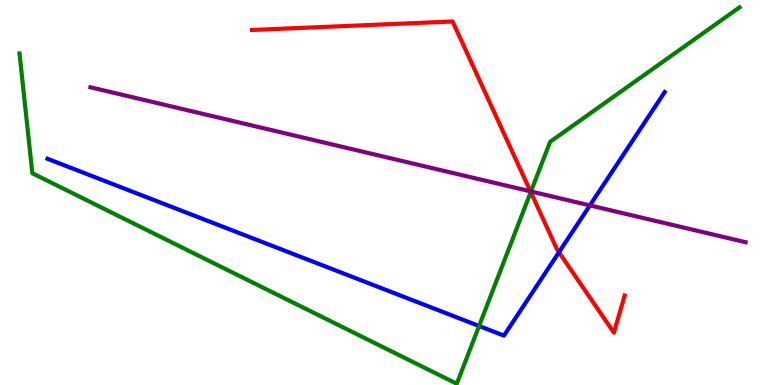[{'lines': ['blue', 'red'], 'intersections': [{'x': 7.21, 'y': 3.45}]}, {'lines': ['green', 'red'], 'intersections': [{'x': 6.85, 'y': 5.01}]}, {'lines': ['purple', 'red'], 'intersections': [{'x': 6.84, 'y': 5.03}]}, {'lines': ['blue', 'green'], 'intersections': [{'x': 6.18, 'y': 1.53}]}, {'lines': ['blue', 'purple'], 'intersections': [{'x': 7.61, 'y': 4.67}]}, {'lines': ['green', 'purple'], 'intersections': [{'x': 6.85, 'y': 5.03}]}]